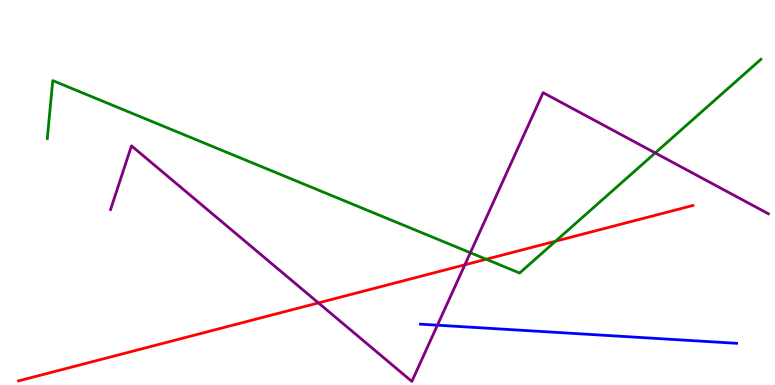[{'lines': ['blue', 'red'], 'intersections': []}, {'lines': ['green', 'red'], 'intersections': [{'x': 6.27, 'y': 3.27}, {'x': 7.17, 'y': 3.73}]}, {'lines': ['purple', 'red'], 'intersections': [{'x': 4.11, 'y': 2.13}, {'x': 6.0, 'y': 3.12}]}, {'lines': ['blue', 'green'], 'intersections': []}, {'lines': ['blue', 'purple'], 'intersections': [{'x': 5.64, 'y': 1.55}]}, {'lines': ['green', 'purple'], 'intersections': [{'x': 6.07, 'y': 3.44}, {'x': 8.45, 'y': 6.03}]}]